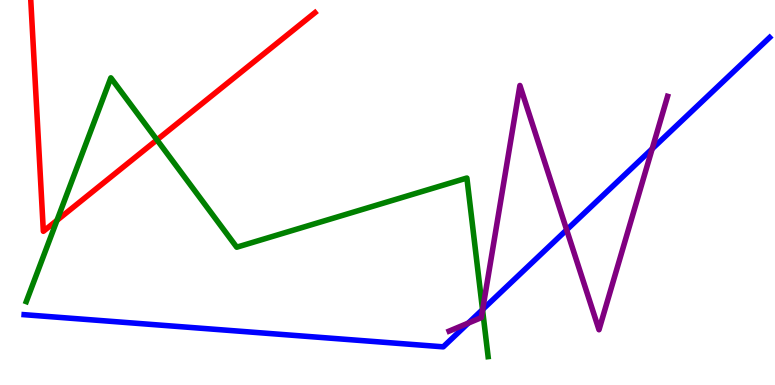[{'lines': ['blue', 'red'], 'intersections': []}, {'lines': ['green', 'red'], 'intersections': [{'x': 0.735, 'y': 4.28}, {'x': 2.03, 'y': 6.37}]}, {'lines': ['purple', 'red'], 'intersections': []}, {'lines': ['blue', 'green'], 'intersections': [{'x': 6.23, 'y': 1.96}]}, {'lines': ['blue', 'purple'], 'intersections': [{'x': 6.04, 'y': 1.61}, {'x': 6.23, 'y': 1.96}, {'x': 7.31, 'y': 4.03}, {'x': 8.42, 'y': 6.13}]}, {'lines': ['green', 'purple'], 'intersections': [{'x': 6.23, 'y': 1.95}]}]